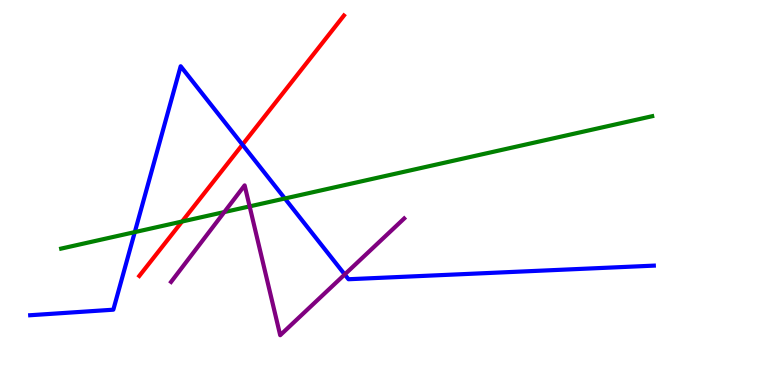[{'lines': ['blue', 'red'], 'intersections': [{'x': 3.13, 'y': 6.24}]}, {'lines': ['green', 'red'], 'intersections': [{'x': 2.35, 'y': 4.25}]}, {'lines': ['purple', 'red'], 'intersections': []}, {'lines': ['blue', 'green'], 'intersections': [{'x': 1.74, 'y': 3.97}, {'x': 3.68, 'y': 4.84}]}, {'lines': ['blue', 'purple'], 'intersections': [{'x': 4.45, 'y': 2.87}]}, {'lines': ['green', 'purple'], 'intersections': [{'x': 2.89, 'y': 4.49}, {'x': 3.22, 'y': 4.64}]}]